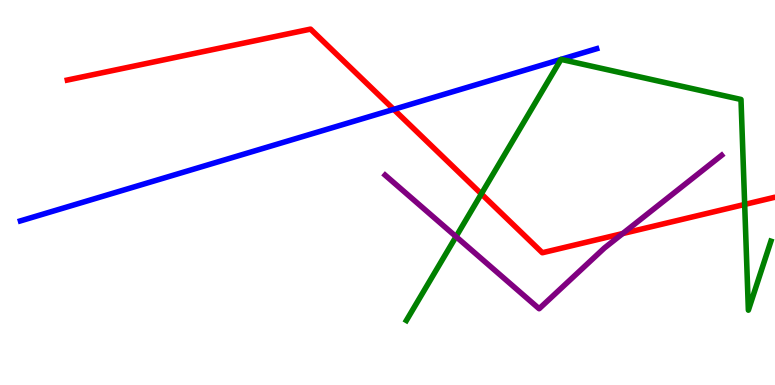[{'lines': ['blue', 'red'], 'intersections': [{'x': 5.08, 'y': 7.16}]}, {'lines': ['green', 'red'], 'intersections': [{'x': 6.21, 'y': 4.96}, {'x': 9.61, 'y': 4.69}]}, {'lines': ['purple', 'red'], 'intersections': [{'x': 8.03, 'y': 3.93}]}, {'lines': ['blue', 'green'], 'intersections': [{'x': 7.24, 'y': 8.46}, {'x': 7.24, 'y': 8.46}]}, {'lines': ['blue', 'purple'], 'intersections': []}, {'lines': ['green', 'purple'], 'intersections': [{'x': 5.88, 'y': 3.85}]}]